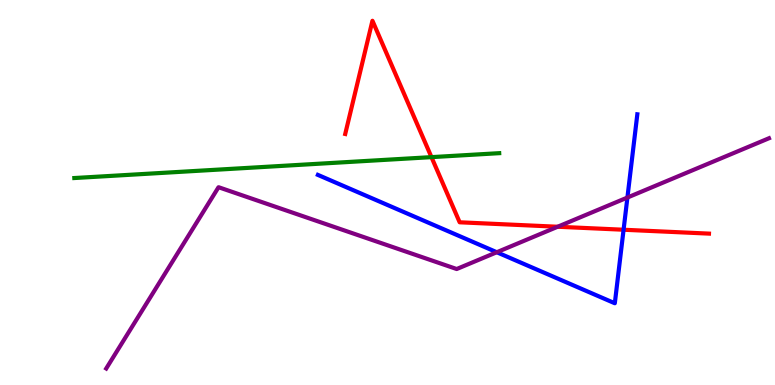[{'lines': ['blue', 'red'], 'intersections': [{'x': 8.05, 'y': 4.03}]}, {'lines': ['green', 'red'], 'intersections': [{'x': 5.57, 'y': 5.92}]}, {'lines': ['purple', 'red'], 'intersections': [{'x': 7.2, 'y': 4.11}]}, {'lines': ['blue', 'green'], 'intersections': []}, {'lines': ['blue', 'purple'], 'intersections': [{'x': 6.41, 'y': 3.45}, {'x': 8.1, 'y': 4.87}]}, {'lines': ['green', 'purple'], 'intersections': []}]